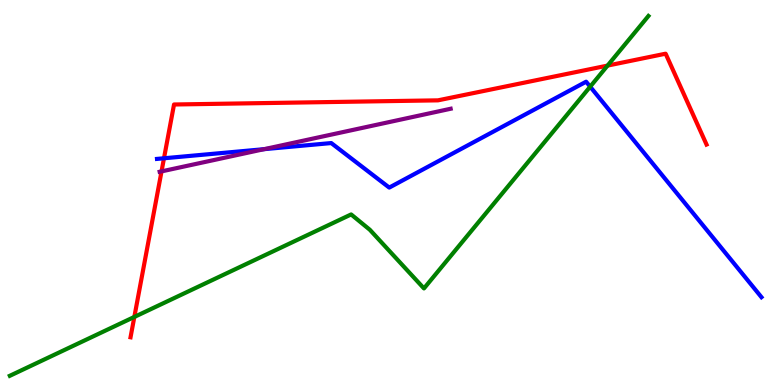[{'lines': ['blue', 'red'], 'intersections': [{'x': 2.12, 'y': 5.89}]}, {'lines': ['green', 'red'], 'intersections': [{'x': 1.73, 'y': 1.77}, {'x': 7.84, 'y': 8.3}]}, {'lines': ['purple', 'red'], 'intersections': [{'x': 2.08, 'y': 5.55}]}, {'lines': ['blue', 'green'], 'intersections': [{'x': 7.62, 'y': 7.75}]}, {'lines': ['blue', 'purple'], 'intersections': [{'x': 3.41, 'y': 6.13}]}, {'lines': ['green', 'purple'], 'intersections': []}]